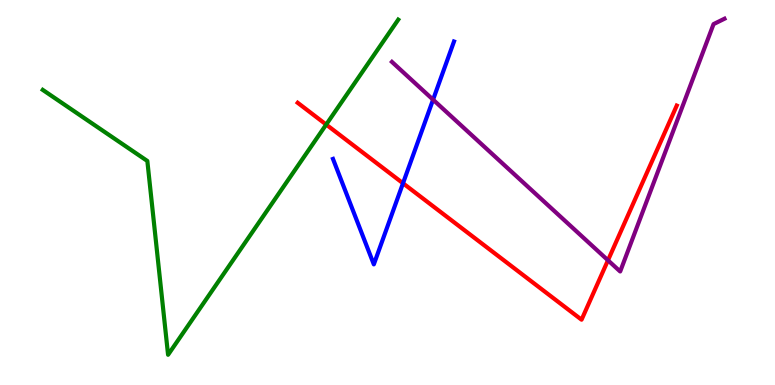[{'lines': ['blue', 'red'], 'intersections': [{'x': 5.2, 'y': 5.24}]}, {'lines': ['green', 'red'], 'intersections': [{'x': 4.21, 'y': 6.76}]}, {'lines': ['purple', 'red'], 'intersections': [{'x': 7.84, 'y': 3.24}]}, {'lines': ['blue', 'green'], 'intersections': []}, {'lines': ['blue', 'purple'], 'intersections': [{'x': 5.59, 'y': 7.41}]}, {'lines': ['green', 'purple'], 'intersections': []}]